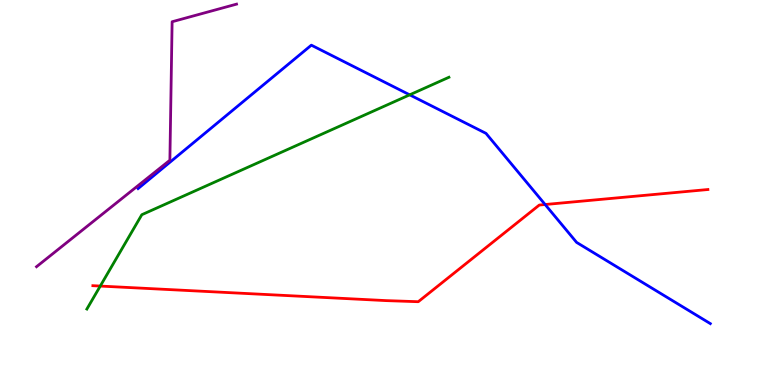[{'lines': ['blue', 'red'], 'intersections': [{'x': 7.03, 'y': 4.69}]}, {'lines': ['green', 'red'], 'intersections': [{'x': 1.29, 'y': 2.57}]}, {'lines': ['purple', 'red'], 'intersections': []}, {'lines': ['blue', 'green'], 'intersections': [{'x': 5.29, 'y': 7.54}]}, {'lines': ['blue', 'purple'], 'intersections': []}, {'lines': ['green', 'purple'], 'intersections': []}]